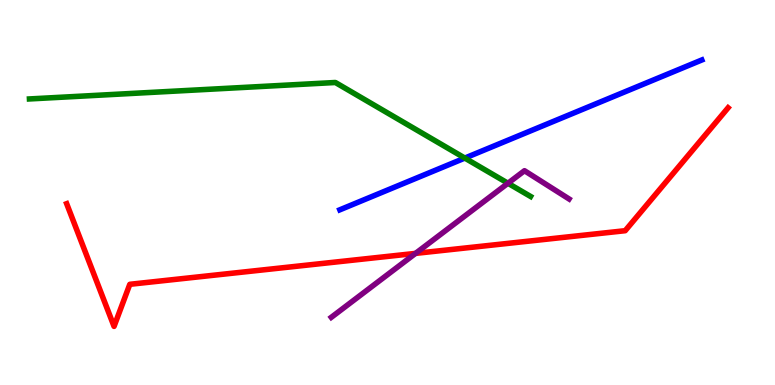[{'lines': ['blue', 'red'], 'intersections': []}, {'lines': ['green', 'red'], 'intersections': []}, {'lines': ['purple', 'red'], 'intersections': [{'x': 5.36, 'y': 3.42}]}, {'lines': ['blue', 'green'], 'intersections': [{'x': 6.0, 'y': 5.89}]}, {'lines': ['blue', 'purple'], 'intersections': []}, {'lines': ['green', 'purple'], 'intersections': [{'x': 6.55, 'y': 5.24}]}]